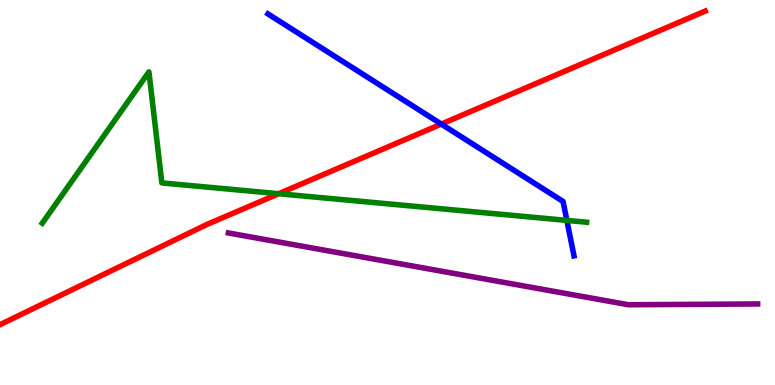[{'lines': ['blue', 'red'], 'intersections': [{'x': 5.69, 'y': 6.78}]}, {'lines': ['green', 'red'], 'intersections': [{'x': 3.6, 'y': 4.97}]}, {'lines': ['purple', 'red'], 'intersections': []}, {'lines': ['blue', 'green'], 'intersections': [{'x': 7.31, 'y': 4.28}]}, {'lines': ['blue', 'purple'], 'intersections': []}, {'lines': ['green', 'purple'], 'intersections': []}]